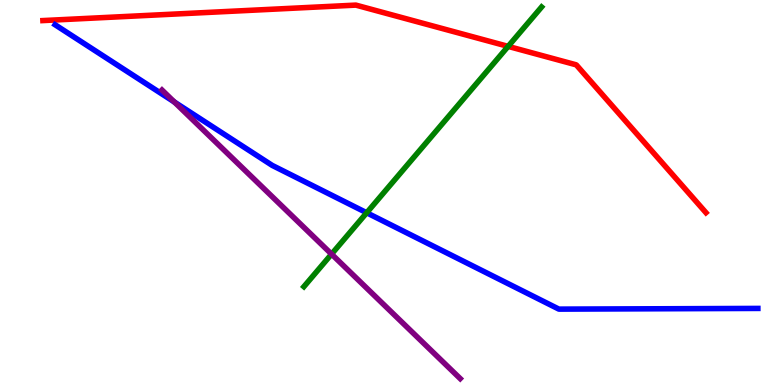[{'lines': ['blue', 'red'], 'intersections': []}, {'lines': ['green', 'red'], 'intersections': [{'x': 6.56, 'y': 8.8}]}, {'lines': ['purple', 'red'], 'intersections': []}, {'lines': ['blue', 'green'], 'intersections': [{'x': 4.73, 'y': 4.47}]}, {'lines': ['blue', 'purple'], 'intersections': [{'x': 2.25, 'y': 7.35}]}, {'lines': ['green', 'purple'], 'intersections': [{'x': 4.28, 'y': 3.4}]}]